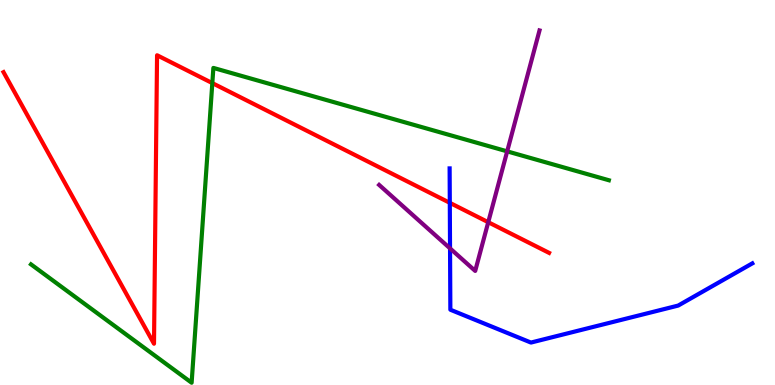[{'lines': ['blue', 'red'], 'intersections': [{'x': 5.8, 'y': 4.73}]}, {'lines': ['green', 'red'], 'intersections': [{'x': 2.74, 'y': 7.84}]}, {'lines': ['purple', 'red'], 'intersections': [{'x': 6.3, 'y': 4.23}]}, {'lines': ['blue', 'green'], 'intersections': []}, {'lines': ['blue', 'purple'], 'intersections': [{'x': 5.81, 'y': 3.55}]}, {'lines': ['green', 'purple'], 'intersections': [{'x': 6.54, 'y': 6.07}]}]